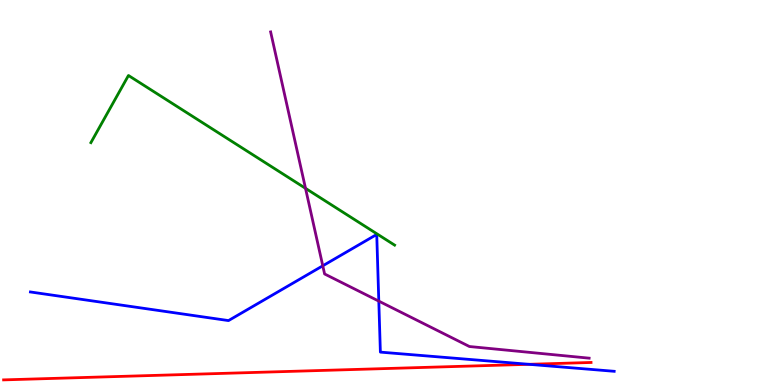[{'lines': ['blue', 'red'], 'intersections': [{'x': 6.83, 'y': 0.537}]}, {'lines': ['green', 'red'], 'intersections': []}, {'lines': ['purple', 'red'], 'intersections': []}, {'lines': ['blue', 'green'], 'intersections': []}, {'lines': ['blue', 'purple'], 'intersections': [{'x': 4.16, 'y': 3.1}, {'x': 4.89, 'y': 2.18}]}, {'lines': ['green', 'purple'], 'intersections': [{'x': 3.94, 'y': 5.11}]}]